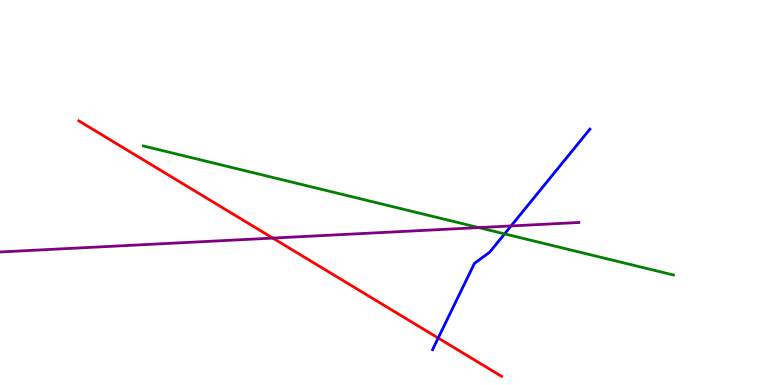[{'lines': ['blue', 'red'], 'intersections': [{'x': 5.65, 'y': 1.22}]}, {'lines': ['green', 'red'], 'intersections': []}, {'lines': ['purple', 'red'], 'intersections': [{'x': 3.52, 'y': 3.82}]}, {'lines': ['blue', 'green'], 'intersections': [{'x': 6.51, 'y': 3.93}]}, {'lines': ['blue', 'purple'], 'intersections': [{'x': 6.59, 'y': 4.13}]}, {'lines': ['green', 'purple'], 'intersections': [{'x': 6.18, 'y': 4.09}]}]